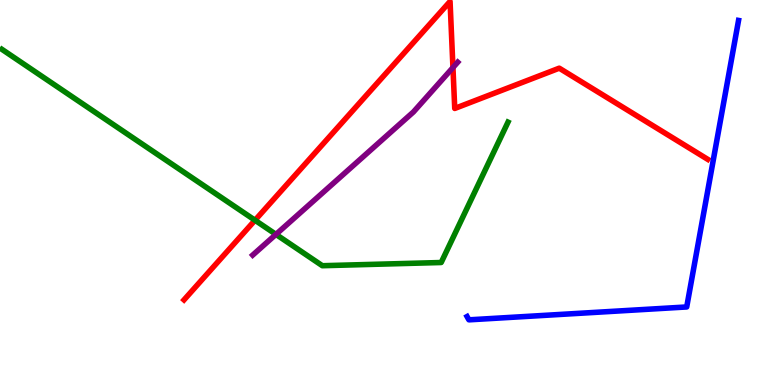[{'lines': ['blue', 'red'], 'intersections': []}, {'lines': ['green', 'red'], 'intersections': [{'x': 3.29, 'y': 4.28}]}, {'lines': ['purple', 'red'], 'intersections': [{'x': 5.84, 'y': 8.25}]}, {'lines': ['blue', 'green'], 'intersections': []}, {'lines': ['blue', 'purple'], 'intersections': []}, {'lines': ['green', 'purple'], 'intersections': [{'x': 3.56, 'y': 3.91}]}]